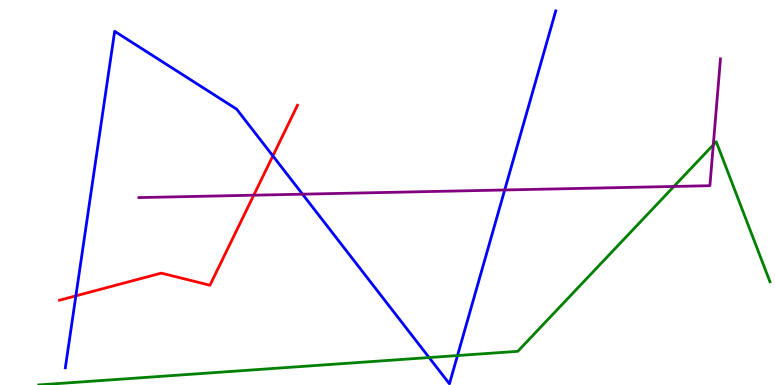[{'lines': ['blue', 'red'], 'intersections': [{'x': 0.979, 'y': 2.32}, {'x': 3.52, 'y': 5.95}]}, {'lines': ['green', 'red'], 'intersections': []}, {'lines': ['purple', 'red'], 'intersections': [{'x': 3.27, 'y': 4.93}]}, {'lines': ['blue', 'green'], 'intersections': [{'x': 5.54, 'y': 0.713}, {'x': 5.9, 'y': 0.765}]}, {'lines': ['blue', 'purple'], 'intersections': [{'x': 3.9, 'y': 4.96}, {'x': 6.51, 'y': 5.07}]}, {'lines': ['green', 'purple'], 'intersections': [{'x': 8.7, 'y': 5.16}, {'x': 9.2, 'y': 6.24}]}]